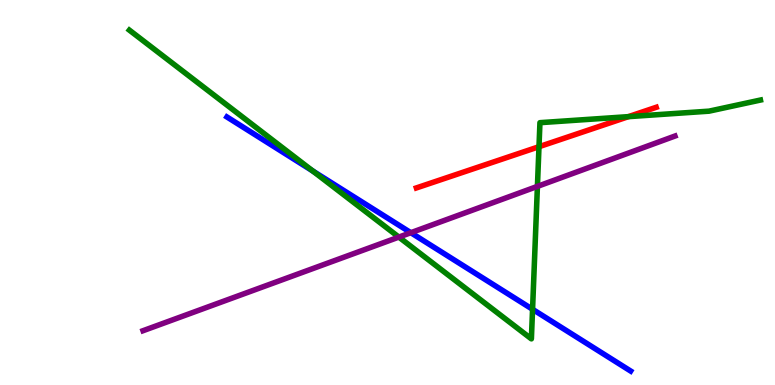[{'lines': ['blue', 'red'], 'intersections': []}, {'lines': ['green', 'red'], 'intersections': [{'x': 6.95, 'y': 6.19}, {'x': 8.11, 'y': 6.97}]}, {'lines': ['purple', 'red'], 'intersections': []}, {'lines': ['blue', 'green'], 'intersections': [{'x': 4.04, 'y': 5.56}, {'x': 6.87, 'y': 1.97}]}, {'lines': ['blue', 'purple'], 'intersections': [{'x': 5.3, 'y': 3.96}]}, {'lines': ['green', 'purple'], 'intersections': [{'x': 5.15, 'y': 3.84}, {'x': 6.93, 'y': 5.16}]}]